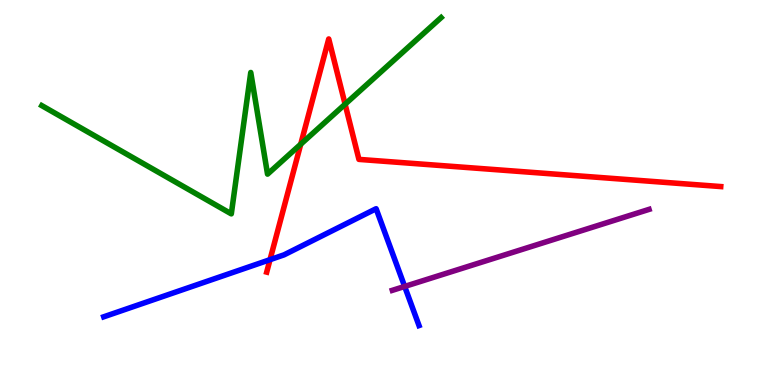[{'lines': ['blue', 'red'], 'intersections': [{'x': 3.48, 'y': 3.26}]}, {'lines': ['green', 'red'], 'intersections': [{'x': 3.88, 'y': 6.25}, {'x': 4.45, 'y': 7.29}]}, {'lines': ['purple', 'red'], 'intersections': []}, {'lines': ['blue', 'green'], 'intersections': []}, {'lines': ['blue', 'purple'], 'intersections': [{'x': 5.22, 'y': 2.56}]}, {'lines': ['green', 'purple'], 'intersections': []}]